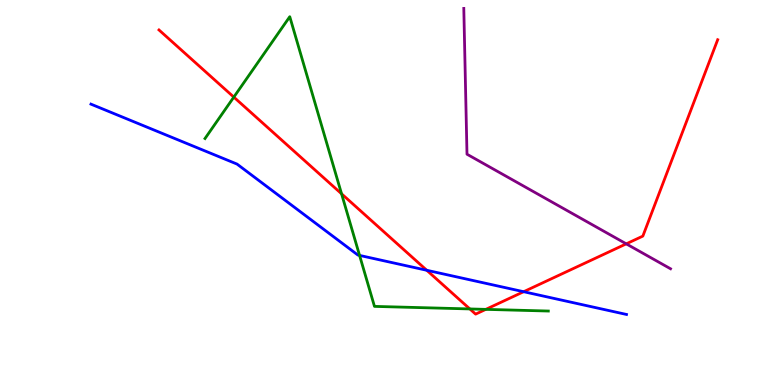[{'lines': ['blue', 'red'], 'intersections': [{'x': 5.51, 'y': 2.98}, {'x': 6.76, 'y': 2.42}]}, {'lines': ['green', 'red'], 'intersections': [{'x': 3.02, 'y': 7.48}, {'x': 4.41, 'y': 4.97}, {'x': 6.06, 'y': 1.98}, {'x': 6.27, 'y': 1.96}]}, {'lines': ['purple', 'red'], 'intersections': [{'x': 8.08, 'y': 3.67}]}, {'lines': ['blue', 'green'], 'intersections': [{'x': 4.64, 'y': 3.37}]}, {'lines': ['blue', 'purple'], 'intersections': []}, {'lines': ['green', 'purple'], 'intersections': []}]